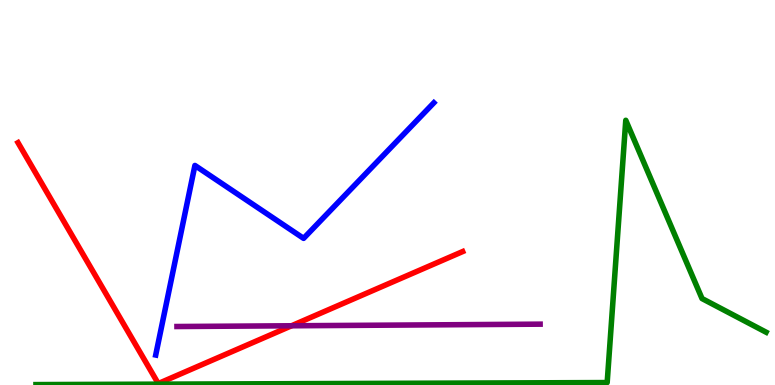[{'lines': ['blue', 'red'], 'intersections': []}, {'lines': ['green', 'red'], 'intersections': []}, {'lines': ['purple', 'red'], 'intersections': [{'x': 3.76, 'y': 1.54}]}, {'lines': ['blue', 'green'], 'intersections': []}, {'lines': ['blue', 'purple'], 'intersections': []}, {'lines': ['green', 'purple'], 'intersections': []}]